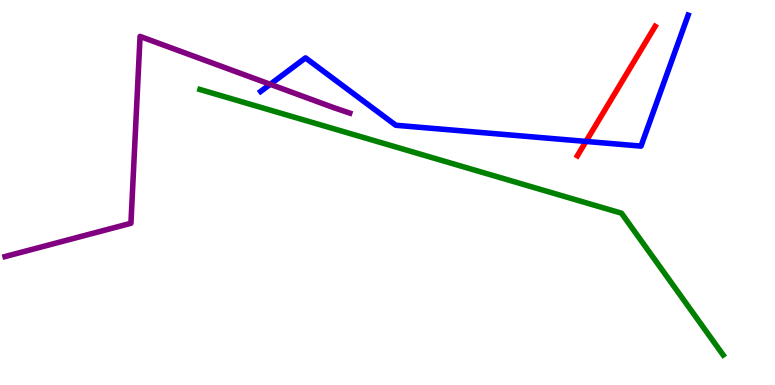[{'lines': ['blue', 'red'], 'intersections': [{'x': 7.56, 'y': 6.33}]}, {'lines': ['green', 'red'], 'intersections': []}, {'lines': ['purple', 'red'], 'intersections': []}, {'lines': ['blue', 'green'], 'intersections': []}, {'lines': ['blue', 'purple'], 'intersections': [{'x': 3.49, 'y': 7.81}]}, {'lines': ['green', 'purple'], 'intersections': []}]